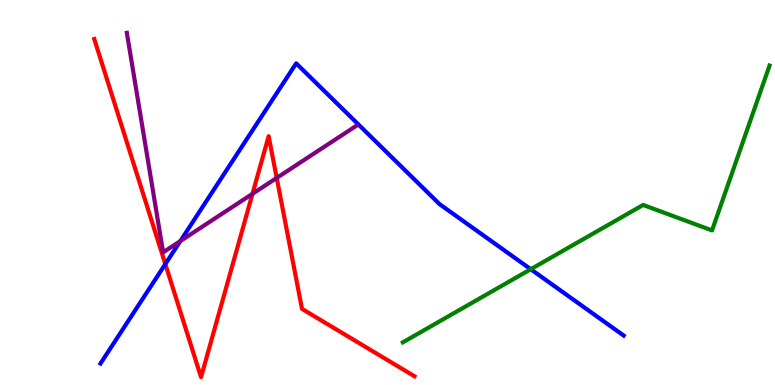[{'lines': ['blue', 'red'], 'intersections': [{'x': 2.13, 'y': 3.14}]}, {'lines': ['green', 'red'], 'intersections': []}, {'lines': ['purple', 'red'], 'intersections': [{'x': 3.26, 'y': 4.97}, {'x': 3.57, 'y': 5.38}]}, {'lines': ['blue', 'green'], 'intersections': [{'x': 6.85, 'y': 3.01}]}, {'lines': ['blue', 'purple'], 'intersections': [{'x': 2.33, 'y': 3.74}]}, {'lines': ['green', 'purple'], 'intersections': []}]